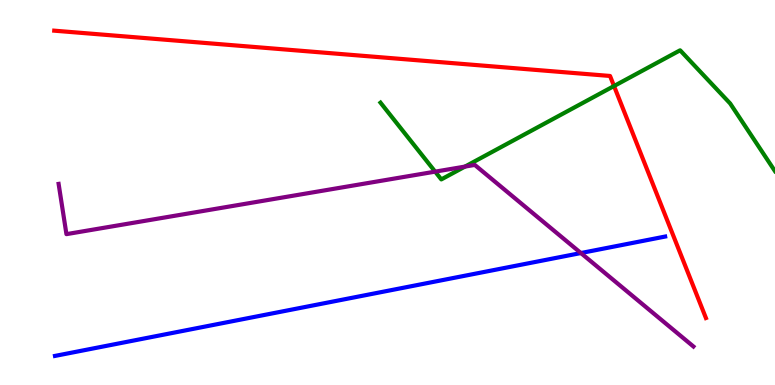[{'lines': ['blue', 'red'], 'intersections': []}, {'lines': ['green', 'red'], 'intersections': [{'x': 7.92, 'y': 7.77}]}, {'lines': ['purple', 'red'], 'intersections': []}, {'lines': ['blue', 'green'], 'intersections': []}, {'lines': ['blue', 'purple'], 'intersections': [{'x': 7.5, 'y': 3.43}]}, {'lines': ['green', 'purple'], 'intersections': [{'x': 5.61, 'y': 5.54}, {'x': 6.0, 'y': 5.67}]}]